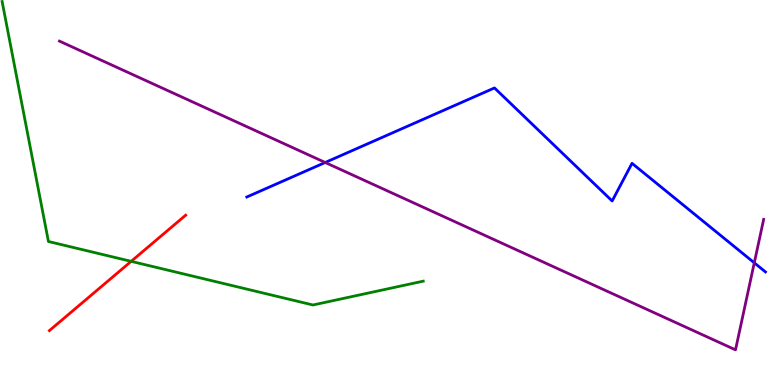[{'lines': ['blue', 'red'], 'intersections': []}, {'lines': ['green', 'red'], 'intersections': [{'x': 1.69, 'y': 3.21}]}, {'lines': ['purple', 'red'], 'intersections': []}, {'lines': ['blue', 'green'], 'intersections': []}, {'lines': ['blue', 'purple'], 'intersections': [{'x': 4.2, 'y': 5.78}, {'x': 9.73, 'y': 3.17}]}, {'lines': ['green', 'purple'], 'intersections': []}]